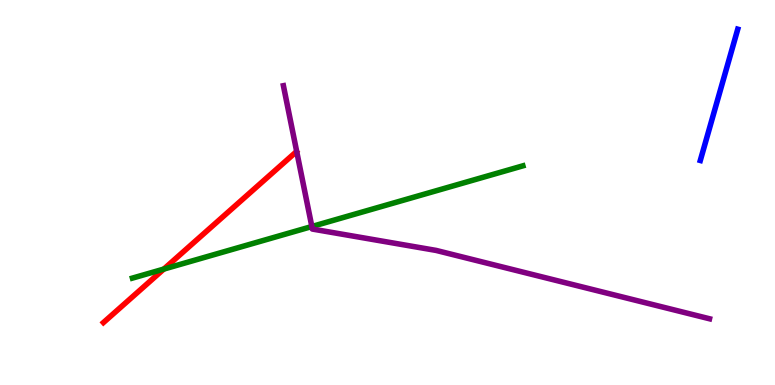[{'lines': ['blue', 'red'], 'intersections': []}, {'lines': ['green', 'red'], 'intersections': [{'x': 2.11, 'y': 3.01}]}, {'lines': ['purple', 'red'], 'intersections': []}, {'lines': ['blue', 'green'], 'intersections': []}, {'lines': ['blue', 'purple'], 'intersections': []}, {'lines': ['green', 'purple'], 'intersections': [{'x': 4.02, 'y': 4.12}]}]